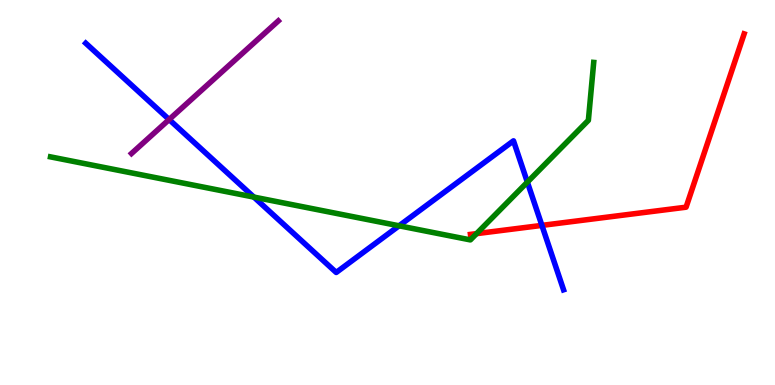[{'lines': ['blue', 'red'], 'intersections': [{'x': 6.99, 'y': 4.15}]}, {'lines': ['green', 'red'], 'intersections': [{'x': 6.15, 'y': 3.93}]}, {'lines': ['purple', 'red'], 'intersections': []}, {'lines': ['blue', 'green'], 'intersections': [{'x': 3.28, 'y': 4.88}, {'x': 5.15, 'y': 4.14}, {'x': 6.8, 'y': 5.27}]}, {'lines': ['blue', 'purple'], 'intersections': [{'x': 2.18, 'y': 6.9}]}, {'lines': ['green', 'purple'], 'intersections': []}]